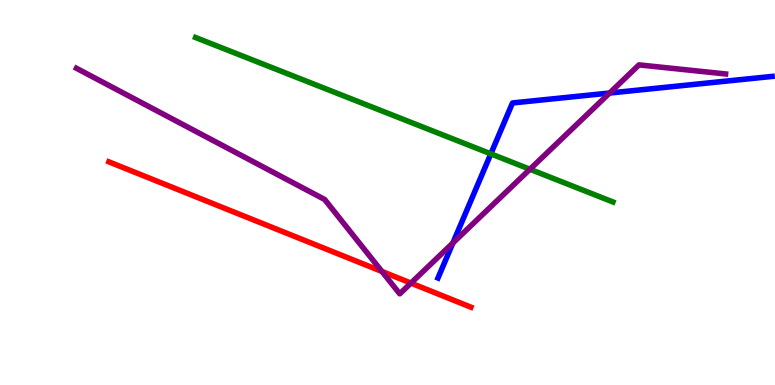[{'lines': ['blue', 'red'], 'intersections': []}, {'lines': ['green', 'red'], 'intersections': []}, {'lines': ['purple', 'red'], 'intersections': [{'x': 4.93, 'y': 2.95}, {'x': 5.3, 'y': 2.65}]}, {'lines': ['blue', 'green'], 'intersections': [{'x': 6.33, 'y': 6.0}]}, {'lines': ['blue', 'purple'], 'intersections': [{'x': 5.84, 'y': 3.69}, {'x': 7.87, 'y': 7.58}]}, {'lines': ['green', 'purple'], 'intersections': [{'x': 6.84, 'y': 5.6}]}]